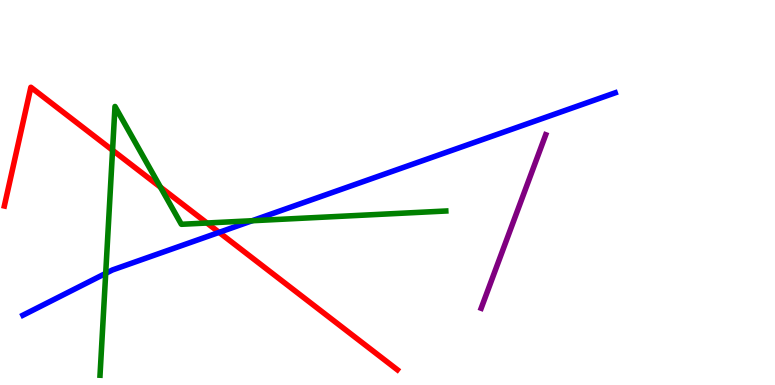[{'lines': ['blue', 'red'], 'intersections': [{'x': 2.83, 'y': 3.96}]}, {'lines': ['green', 'red'], 'intersections': [{'x': 1.45, 'y': 6.1}, {'x': 2.07, 'y': 5.14}, {'x': 2.67, 'y': 4.21}]}, {'lines': ['purple', 'red'], 'intersections': []}, {'lines': ['blue', 'green'], 'intersections': [{'x': 1.36, 'y': 2.9}, {'x': 3.25, 'y': 4.27}]}, {'lines': ['blue', 'purple'], 'intersections': []}, {'lines': ['green', 'purple'], 'intersections': []}]